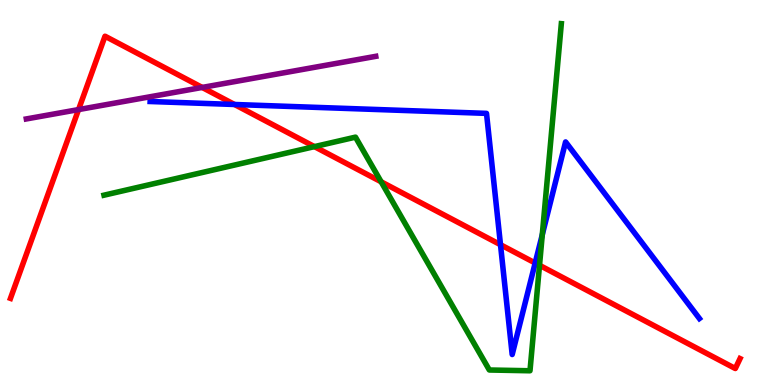[{'lines': ['blue', 'red'], 'intersections': [{'x': 3.03, 'y': 7.29}, {'x': 6.46, 'y': 3.64}, {'x': 6.91, 'y': 3.17}]}, {'lines': ['green', 'red'], 'intersections': [{'x': 4.06, 'y': 6.19}, {'x': 4.92, 'y': 5.28}, {'x': 6.96, 'y': 3.11}]}, {'lines': ['purple', 'red'], 'intersections': [{'x': 1.01, 'y': 7.15}, {'x': 2.61, 'y': 7.73}]}, {'lines': ['blue', 'green'], 'intersections': [{'x': 7.0, 'y': 3.9}]}, {'lines': ['blue', 'purple'], 'intersections': []}, {'lines': ['green', 'purple'], 'intersections': []}]